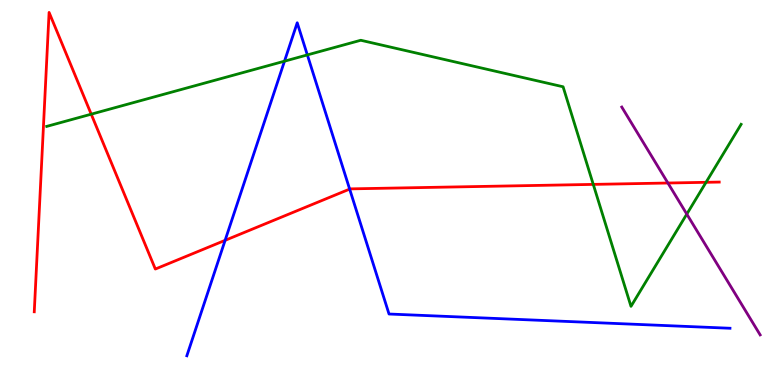[{'lines': ['blue', 'red'], 'intersections': [{'x': 2.9, 'y': 3.76}, {'x': 4.51, 'y': 5.09}]}, {'lines': ['green', 'red'], 'intersections': [{'x': 1.18, 'y': 7.03}, {'x': 7.66, 'y': 5.21}, {'x': 9.11, 'y': 5.26}]}, {'lines': ['purple', 'red'], 'intersections': [{'x': 8.62, 'y': 5.25}]}, {'lines': ['blue', 'green'], 'intersections': [{'x': 3.67, 'y': 8.41}, {'x': 3.97, 'y': 8.57}]}, {'lines': ['blue', 'purple'], 'intersections': []}, {'lines': ['green', 'purple'], 'intersections': [{'x': 8.86, 'y': 4.44}]}]